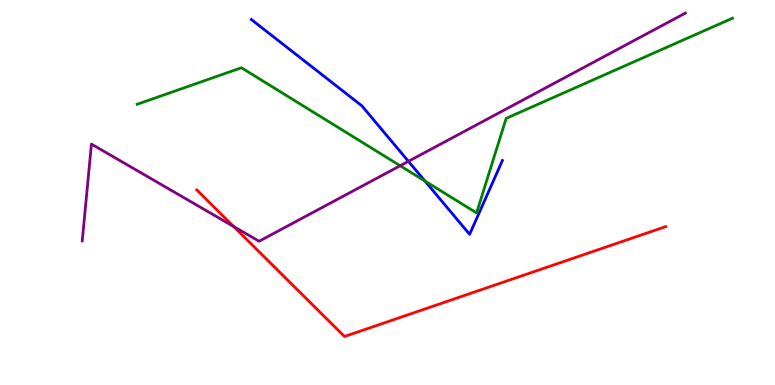[{'lines': ['blue', 'red'], 'intersections': []}, {'lines': ['green', 'red'], 'intersections': []}, {'lines': ['purple', 'red'], 'intersections': [{'x': 3.01, 'y': 4.12}]}, {'lines': ['blue', 'green'], 'intersections': [{'x': 5.48, 'y': 5.3}]}, {'lines': ['blue', 'purple'], 'intersections': [{'x': 5.27, 'y': 5.81}]}, {'lines': ['green', 'purple'], 'intersections': [{'x': 5.16, 'y': 5.7}]}]